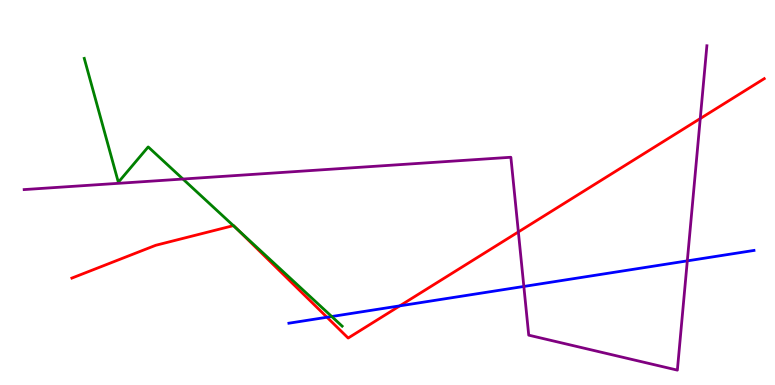[{'lines': ['blue', 'red'], 'intersections': [{'x': 4.22, 'y': 1.76}, {'x': 5.16, 'y': 2.06}]}, {'lines': ['green', 'red'], 'intersections': [{'x': 3.01, 'y': 4.14}, {'x': 3.07, 'y': 4.03}]}, {'lines': ['purple', 'red'], 'intersections': [{'x': 6.69, 'y': 3.98}, {'x': 9.04, 'y': 6.92}]}, {'lines': ['blue', 'green'], 'intersections': [{'x': 4.28, 'y': 1.78}]}, {'lines': ['blue', 'purple'], 'intersections': [{'x': 6.76, 'y': 2.56}, {'x': 8.87, 'y': 3.22}]}, {'lines': ['green', 'purple'], 'intersections': [{'x': 2.36, 'y': 5.35}]}]